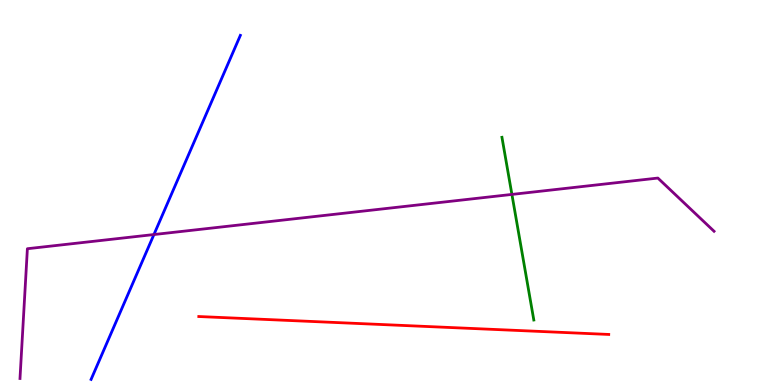[{'lines': ['blue', 'red'], 'intersections': []}, {'lines': ['green', 'red'], 'intersections': []}, {'lines': ['purple', 'red'], 'intersections': []}, {'lines': ['blue', 'green'], 'intersections': []}, {'lines': ['blue', 'purple'], 'intersections': [{'x': 1.99, 'y': 3.91}]}, {'lines': ['green', 'purple'], 'intersections': [{'x': 6.61, 'y': 4.95}]}]